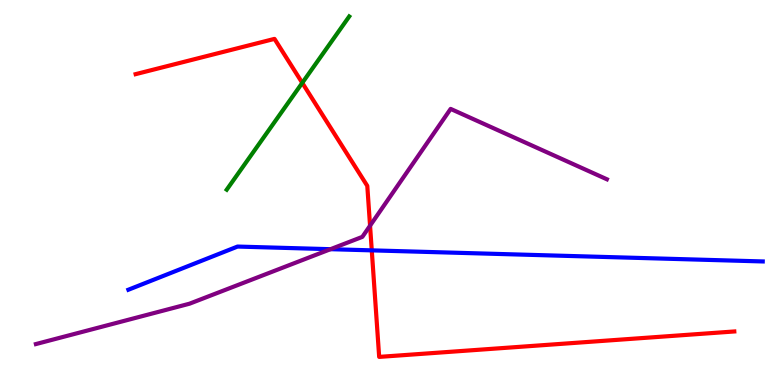[{'lines': ['blue', 'red'], 'intersections': [{'x': 4.8, 'y': 3.5}]}, {'lines': ['green', 'red'], 'intersections': [{'x': 3.9, 'y': 7.85}]}, {'lines': ['purple', 'red'], 'intersections': [{'x': 4.77, 'y': 4.14}]}, {'lines': ['blue', 'green'], 'intersections': []}, {'lines': ['blue', 'purple'], 'intersections': [{'x': 4.26, 'y': 3.53}]}, {'lines': ['green', 'purple'], 'intersections': []}]